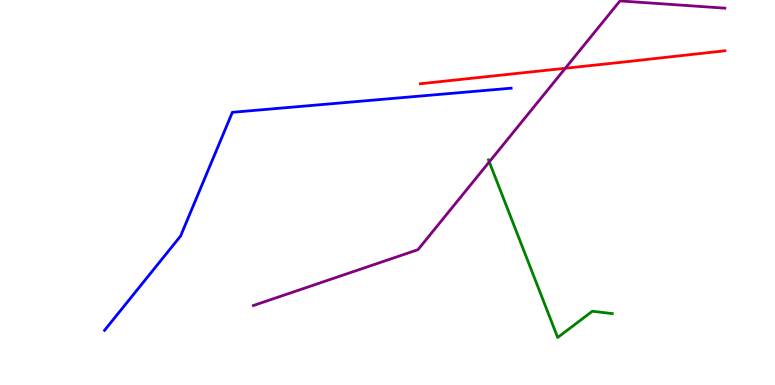[{'lines': ['blue', 'red'], 'intersections': []}, {'lines': ['green', 'red'], 'intersections': []}, {'lines': ['purple', 'red'], 'intersections': [{'x': 7.29, 'y': 8.23}]}, {'lines': ['blue', 'green'], 'intersections': []}, {'lines': ['blue', 'purple'], 'intersections': []}, {'lines': ['green', 'purple'], 'intersections': [{'x': 6.31, 'y': 5.79}]}]